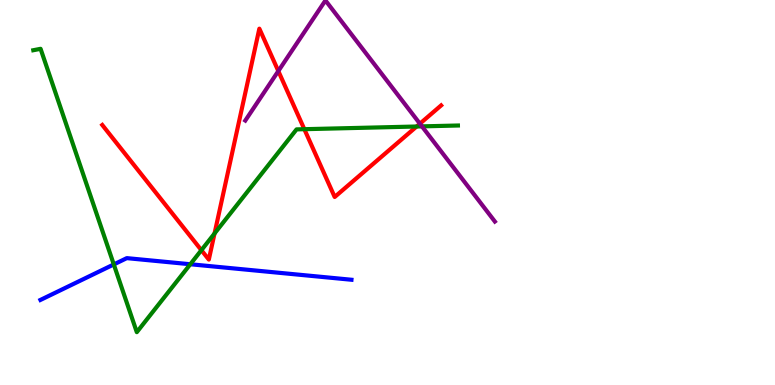[{'lines': ['blue', 'red'], 'intersections': []}, {'lines': ['green', 'red'], 'intersections': [{'x': 2.6, 'y': 3.5}, {'x': 2.77, 'y': 3.94}, {'x': 3.93, 'y': 6.64}, {'x': 5.38, 'y': 6.71}]}, {'lines': ['purple', 'red'], 'intersections': [{'x': 3.59, 'y': 8.15}, {'x': 5.42, 'y': 6.79}]}, {'lines': ['blue', 'green'], 'intersections': [{'x': 1.47, 'y': 3.13}, {'x': 2.46, 'y': 3.14}]}, {'lines': ['blue', 'purple'], 'intersections': []}, {'lines': ['green', 'purple'], 'intersections': [{'x': 5.44, 'y': 6.72}]}]